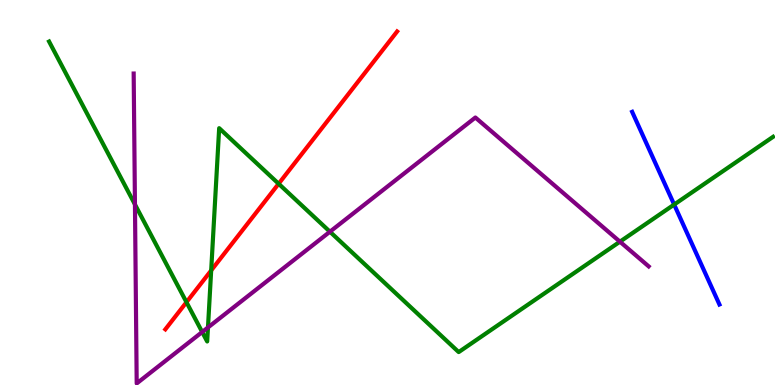[{'lines': ['blue', 'red'], 'intersections': []}, {'lines': ['green', 'red'], 'intersections': [{'x': 2.41, 'y': 2.15}, {'x': 2.72, 'y': 2.98}, {'x': 3.6, 'y': 5.23}]}, {'lines': ['purple', 'red'], 'intersections': []}, {'lines': ['blue', 'green'], 'intersections': [{'x': 8.7, 'y': 4.69}]}, {'lines': ['blue', 'purple'], 'intersections': []}, {'lines': ['green', 'purple'], 'intersections': [{'x': 1.74, 'y': 4.69}, {'x': 2.61, 'y': 1.38}, {'x': 2.68, 'y': 1.49}, {'x': 4.26, 'y': 3.98}, {'x': 8.0, 'y': 3.72}]}]